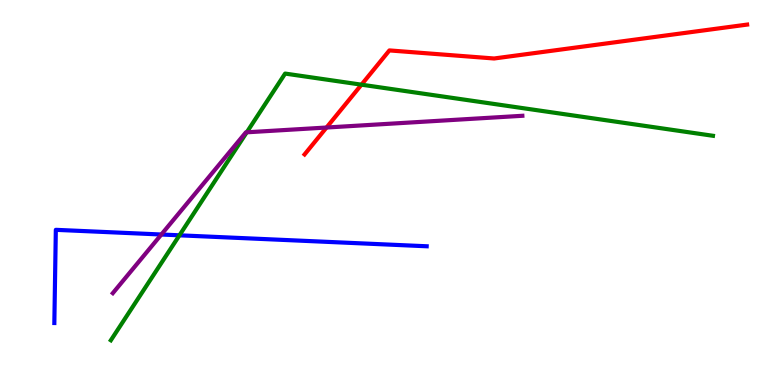[{'lines': ['blue', 'red'], 'intersections': []}, {'lines': ['green', 'red'], 'intersections': [{'x': 4.66, 'y': 7.8}]}, {'lines': ['purple', 'red'], 'intersections': [{'x': 4.21, 'y': 6.69}]}, {'lines': ['blue', 'green'], 'intersections': [{'x': 2.32, 'y': 3.89}]}, {'lines': ['blue', 'purple'], 'intersections': [{'x': 2.08, 'y': 3.91}]}, {'lines': ['green', 'purple'], 'intersections': [{'x': 3.18, 'y': 6.56}]}]